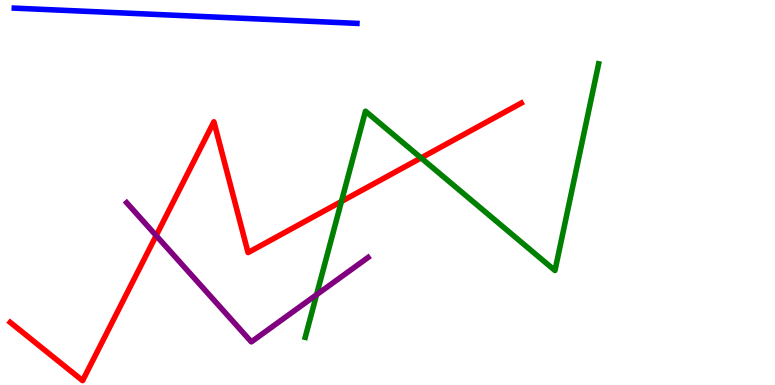[{'lines': ['blue', 'red'], 'intersections': []}, {'lines': ['green', 'red'], 'intersections': [{'x': 4.41, 'y': 4.77}, {'x': 5.43, 'y': 5.9}]}, {'lines': ['purple', 'red'], 'intersections': [{'x': 2.01, 'y': 3.88}]}, {'lines': ['blue', 'green'], 'intersections': []}, {'lines': ['blue', 'purple'], 'intersections': []}, {'lines': ['green', 'purple'], 'intersections': [{'x': 4.08, 'y': 2.35}]}]